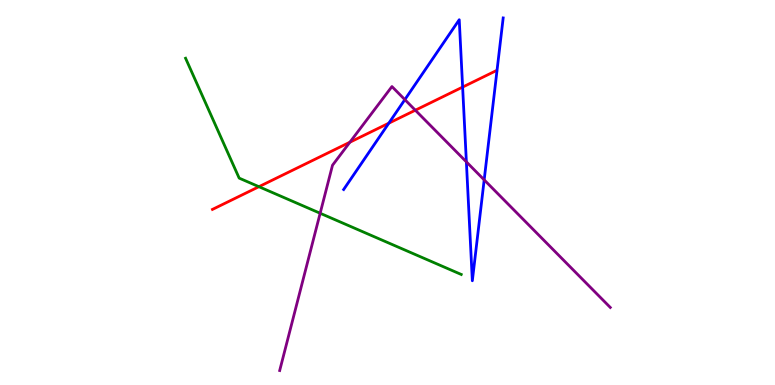[{'lines': ['blue', 'red'], 'intersections': [{'x': 5.02, 'y': 6.8}, {'x': 5.97, 'y': 7.74}]}, {'lines': ['green', 'red'], 'intersections': [{'x': 3.34, 'y': 5.15}]}, {'lines': ['purple', 'red'], 'intersections': [{'x': 4.51, 'y': 6.31}, {'x': 5.36, 'y': 7.14}]}, {'lines': ['blue', 'green'], 'intersections': []}, {'lines': ['blue', 'purple'], 'intersections': [{'x': 5.22, 'y': 7.41}, {'x': 6.02, 'y': 5.8}, {'x': 6.25, 'y': 5.33}]}, {'lines': ['green', 'purple'], 'intersections': [{'x': 4.13, 'y': 4.46}]}]